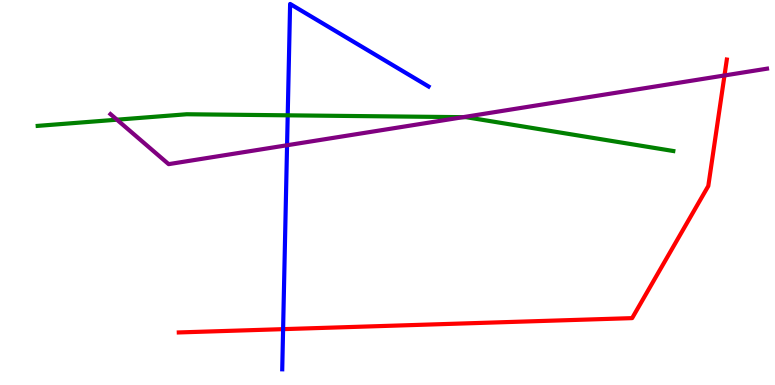[{'lines': ['blue', 'red'], 'intersections': [{'x': 3.65, 'y': 1.45}]}, {'lines': ['green', 'red'], 'intersections': []}, {'lines': ['purple', 'red'], 'intersections': [{'x': 9.35, 'y': 8.04}]}, {'lines': ['blue', 'green'], 'intersections': [{'x': 3.71, 'y': 7.0}]}, {'lines': ['blue', 'purple'], 'intersections': [{'x': 3.7, 'y': 6.23}]}, {'lines': ['green', 'purple'], 'intersections': [{'x': 1.51, 'y': 6.89}, {'x': 5.97, 'y': 6.96}]}]